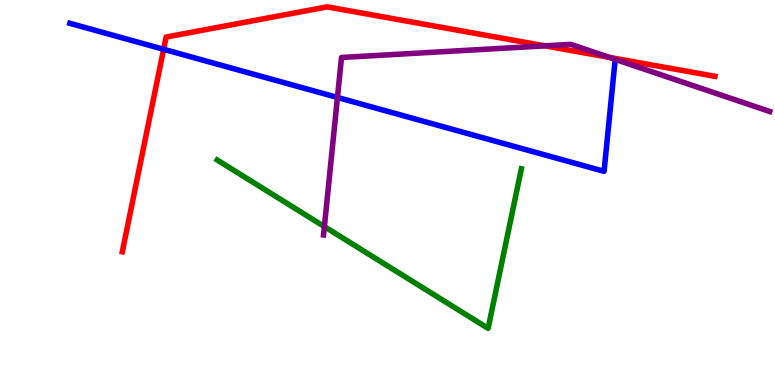[{'lines': ['blue', 'red'], 'intersections': [{'x': 2.11, 'y': 8.72}]}, {'lines': ['green', 'red'], 'intersections': []}, {'lines': ['purple', 'red'], 'intersections': [{'x': 7.03, 'y': 8.81}, {'x': 7.86, 'y': 8.51}]}, {'lines': ['blue', 'green'], 'intersections': []}, {'lines': ['blue', 'purple'], 'intersections': [{'x': 4.35, 'y': 7.47}]}, {'lines': ['green', 'purple'], 'intersections': [{'x': 4.19, 'y': 4.11}]}]